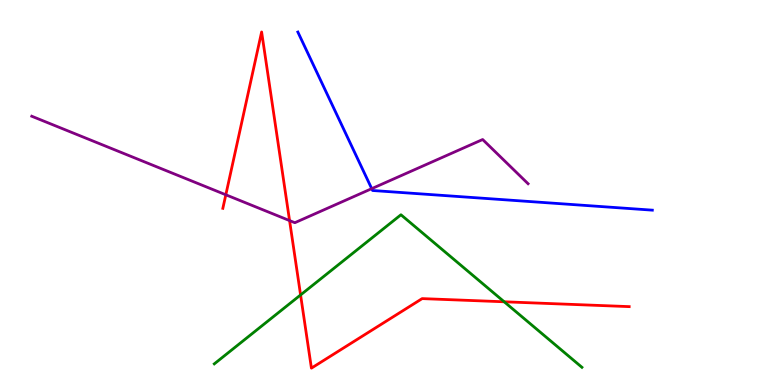[{'lines': ['blue', 'red'], 'intersections': []}, {'lines': ['green', 'red'], 'intersections': [{'x': 3.88, 'y': 2.34}, {'x': 6.51, 'y': 2.16}]}, {'lines': ['purple', 'red'], 'intersections': [{'x': 2.91, 'y': 4.94}, {'x': 3.74, 'y': 4.27}]}, {'lines': ['blue', 'green'], 'intersections': []}, {'lines': ['blue', 'purple'], 'intersections': [{'x': 4.8, 'y': 5.1}]}, {'lines': ['green', 'purple'], 'intersections': []}]